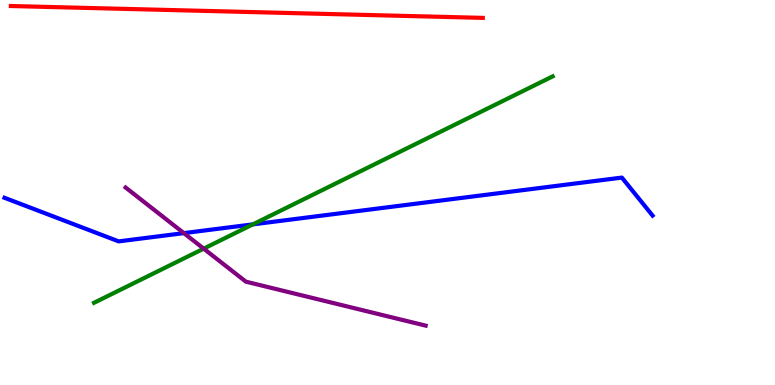[{'lines': ['blue', 'red'], 'intersections': []}, {'lines': ['green', 'red'], 'intersections': []}, {'lines': ['purple', 'red'], 'intersections': []}, {'lines': ['blue', 'green'], 'intersections': [{'x': 3.26, 'y': 4.17}]}, {'lines': ['blue', 'purple'], 'intersections': [{'x': 2.37, 'y': 3.94}]}, {'lines': ['green', 'purple'], 'intersections': [{'x': 2.63, 'y': 3.54}]}]